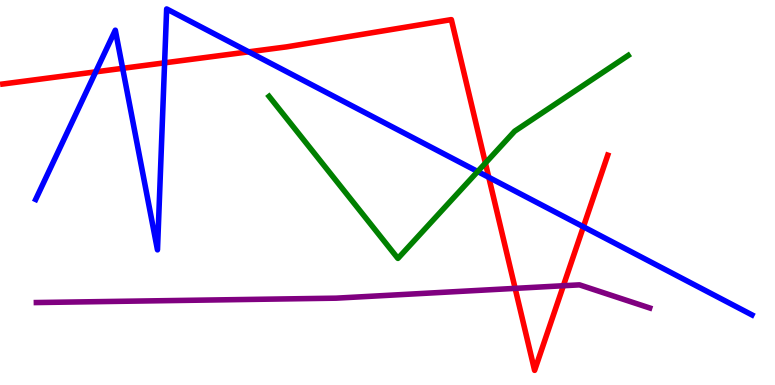[{'lines': ['blue', 'red'], 'intersections': [{'x': 1.24, 'y': 8.13}, {'x': 1.58, 'y': 8.23}, {'x': 2.12, 'y': 8.37}, {'x': 3.21, 'y': 8.65}, {'x': 6.31, 'y': 5.39}, {'x': 7.53, 'y': 4.11}]}, {'lines': ['green', 'red'], 'intersections': [{'x': 6.26, 'y': 5.76}]}, {'lines': ['purple', 'red'], 'intersections': [{'x': 6.65, 'y': 2.51}, {'x': 7.27, 'y': 2.58}]}, {'lines': ['blue', 'green'], 'intersections': [{'x': 6.16, 'y': 5.54}]}, {'lines': ['blue', 'purple'], 'intersections': []}, {'lines': ['green', 'purple'], 'intersections': []}]